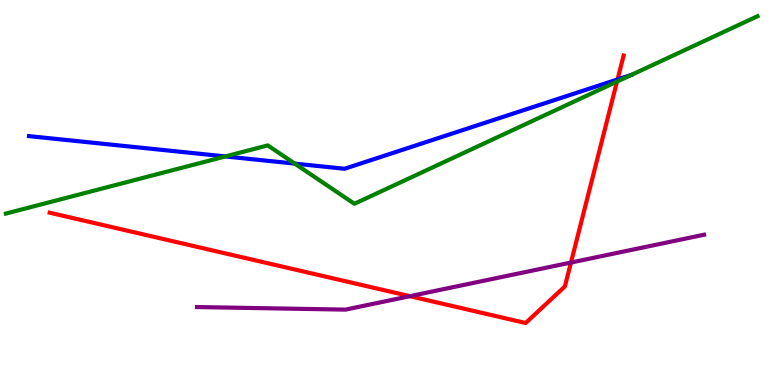[{'lines': ['blue', 'red'], 'intersections': [{'x': 7.97, 'y': 7.94}]}, {'lines': ['green', 'red'], 'intersections': [{'x': 7.96, 'y': 7.88}]}, {'lines': ['purple', 'red'], 'intersections': [{'x': 5.29, 'y': 2.31}, {'x': 7.37, 'y': 3.18}]}, {'lines': ['blue', 'green'], 'intersections': [{'x': 2.91, 'y': 5.94}, {'x': 3.8, 'y': 5.75}]}, {'lines': ['blue', 'purple'], 'intersections': []}, {'lines': ['green', 'purple'], 'intersections': []}]